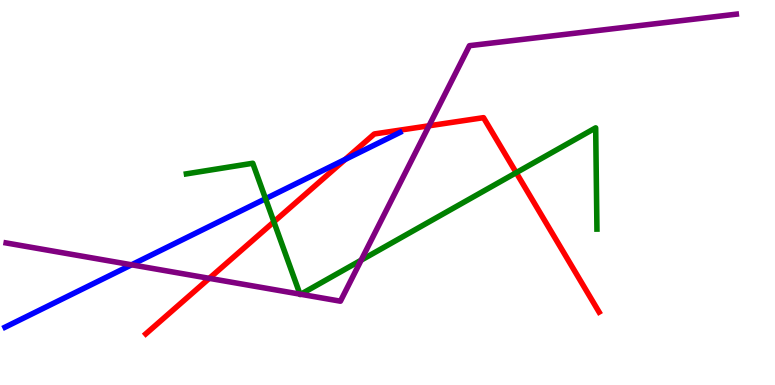[{'lines': ['blue', 'red'], 'intersections': [{'x': 4.45, 'y': 5.86}]}, {'lines': ['green', 'red'], 'intersections': [{'x': 3.53, 'y': 4.24}, {'x': 6.66, 'y': 5.51}]}, {'lines': ['purple', 'red'], 'intersections': [{'x': 2.7, 'y': 2.77}, {'x': 5.54, 'y': 6.73}]}, {'lines': ['blue', 'green'], 'intersections': [{'x': 3.43, 'y': 4.84}]}, {'lines': ['blue', 'purple'], 'intersections': [{'x': 1.7, 'y': 3.12}]}, {'lines': ['green', 'purple'], 'intersections': [{'x': 3.87, 'y': 2.36}, {'x': 3.88, 'y': 2.36}, {'x': 4.66, 'y': 3.24}]}]